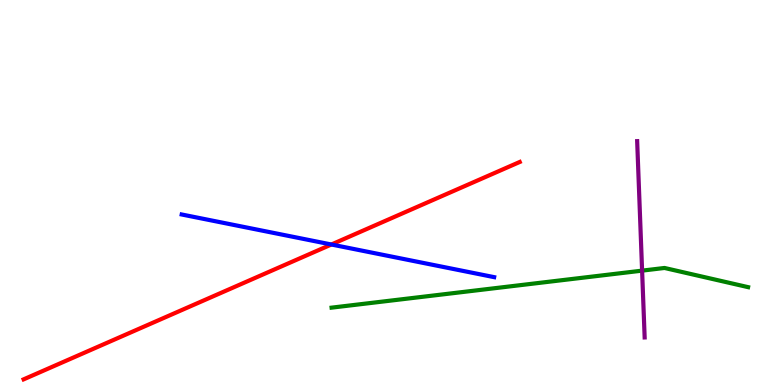[{'lines': ['blue', 'red'], 'intersections': [{'x': 4.28, 'y': 3.65}]}, {'lines': ['green', 'red'], 'intersections': []}, {'lines': ['purple', 'red'], 'intersections': []}, {'lines': ['blue', 'green'], 'intersections': []}, {'lines': ['blue', 'purple'], 'intersections': []}, {'lines': ['green', 'purple'], 'intersections': [{'x': 8.29, 'y': 2.97}]}]